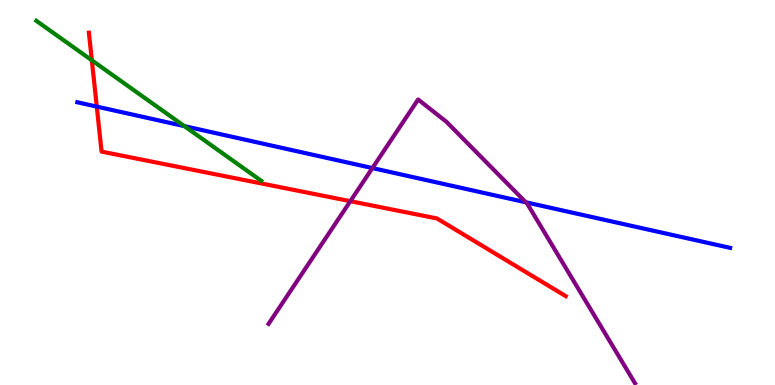[{'lines': ['blue', 'red'], 'intersections': [{'x': 1.25, 'y': 7.23}]}, {'lines': ['green', 'red'], 'intersections': [{'x': 1.19, 'y': 8.43}]}, {'lines': ['purple', 'red'], 'intersections': [{'x': 4.52, 'y': 4.77}]}, {'lines': ['blue', 'green'], 'intersections': [{'x': 2.38, 'y': 6.72}]}, {'lines': ['blue', 'purple'], 'intersections': [{'x': 4.81, 'y': 5.63}, {'x': 6.78, 'y': 4.75}]}, {'lines': ['green', 'purple'], 'intersections': []}]